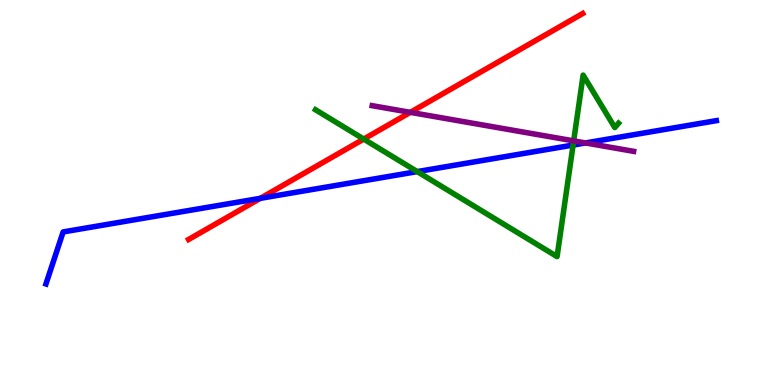[{'lines': ['blue', 'red'], 'intersections': [{'x': 3.36, 'y': 4.85}]}, {'lines': ['green', 'red'], 'intersections': [{'x': 4.69, 'y': 6.39}]}, {'lines': ['purple', 'red'], 'intersections': [{'x': 5.29, 'y': 7.08}]}, {'lines': ['blue', 'green'], 'intersections': [{'x': 5.38, 'y': 5.54}, {'x': 7.39, 'y': 6.23}]}, {'lines': ['blue', 'purple'], 'intersections': [{'x': 7.55, 'y': 6.29}]}, {'lines': ['green', 'purple'], 'intersections': [{'x': 7.4, 'y': 6.34}]}]